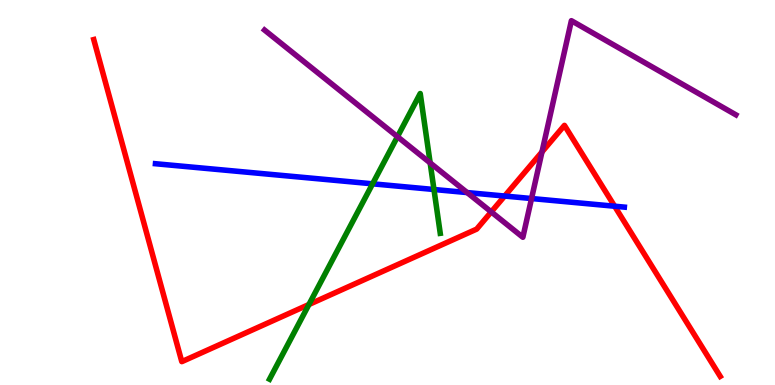[{'lines': ['blue', 'red'], 'intersections': [{'x': 6.51, 'y': 4.91}, {'x': 7.93, 'y': 4.64}]}, {'lines': ['green', 'red'], 'intersections': [{'x': 3.99, 'y': 2.09}]}, {'lines': ['purple', 'red'], 'intersections': [{'x': 6.34, 'y': 4.5}, {'x': 6.99, 'y': 6.05}]}, {'lines': ['blue', 'green'], 'intersections': [{'x': 4.81, 'y': 5.23}, {'x': 5.6, 'y': 5.08}]}, {'lines': ['blue', 'purple'], 'intersections': [{'x': 6.03, 'y': 5.0}, {'x': 6.86, 'y': 4.84}]}, {'lines': ['green', 'purple'], 'intersections': [{'x': 5.13, 'y': 6.45}, {'x': 5.55, 'y': 5.77}]}]